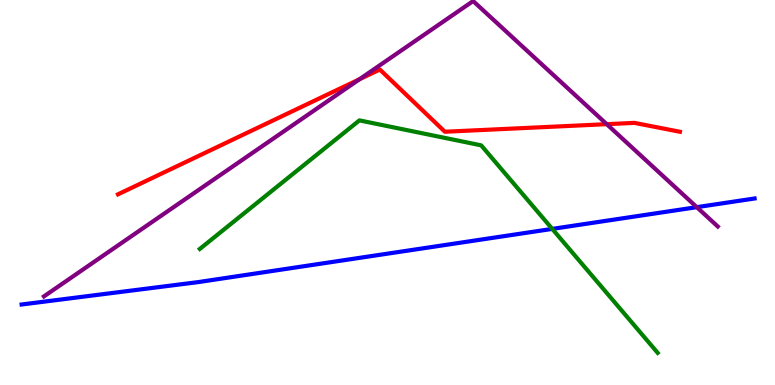[{'lines': ['blue', 'red'], 'intersections': []}, {'lines': ['green', 'red'], 'intersections': []}, {'lines': ['purple', 'red'], 'intersections': [{'x': 4.64, 'y': 7.94}, {'x': 7.83, 'y': 6.77}]}, {'lines': ['blue', 'green'], 'intersections': [{'x': 7.13, 'y': 4.05}]}, {'lines': ['blue', 'purple'], 'intersections': [{'x': 8.99, 'y': 4.62}]}, {'lines': ['green', 'purple'], 'intersections': []}]